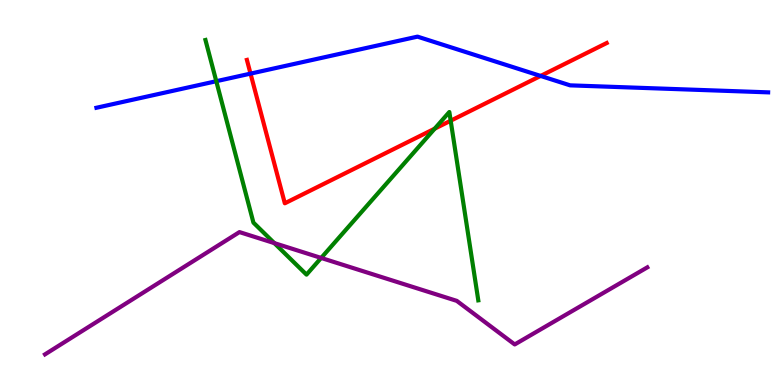[{'lines': ['blue', 'red'], 'intersections': [{'x': 3.23, 'y': 8.09}, {'x': 6.98, 'y': 8.03}]}, {'lines': ['green', 'red'], 'intersections': [{'x': 5.61, 'y': 6.66}, {'x': 5.82, 'y': 6.86}]}, {'lines': ['purple', 'red'], 'intersections': []}, {'lines': ['blue', 'green'], 'intersections': [{'x': 2.79, 'y': 7.89}]}, {'lines': ['blue', 'purple'], 'intersections': []}, {'lines': ['green', 'purple'], 'intersections': [{'x': 3.54, 'y': 3.69}, {'x': 4.14, 'y': 3.3}]}]